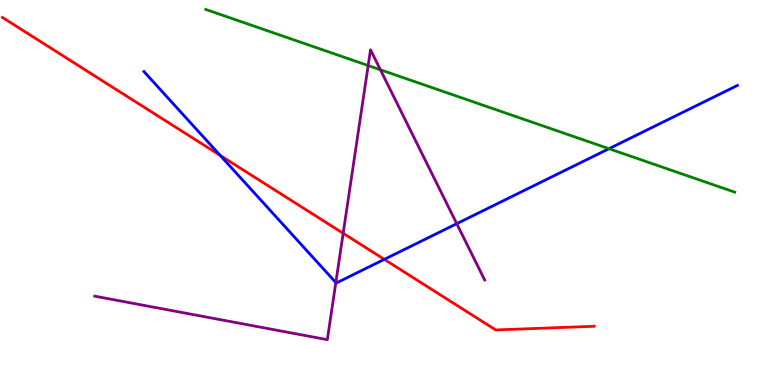[{'lines': ['blue', 'red'], 'intersections': [{'x': 2.84, 'y': 5.96}, {'x': 4.96, 'y': 3.26}]}, {'lines': ['green', 'red'], 'intersections': []}, {'lines': ['purple', 'red'], 'intersections': [{'x': 4.43, 'y': 3.94}]}, {'lines': ['blue', 'green'], 'intersections': [{'x': 7.86, 'y': 6.14}]}, {'lines': ['blue', 'purple'], 'intersections': [{'x': 4.33, 'y': 2.66}, {'x': 5.89, 'y': 4.19}]}, {'lines': ['green', 'purple'], 'intersections': [{'x': 4.75, 'y': 8.3}, {'x': 4.91, 'y': 8.19}]}]